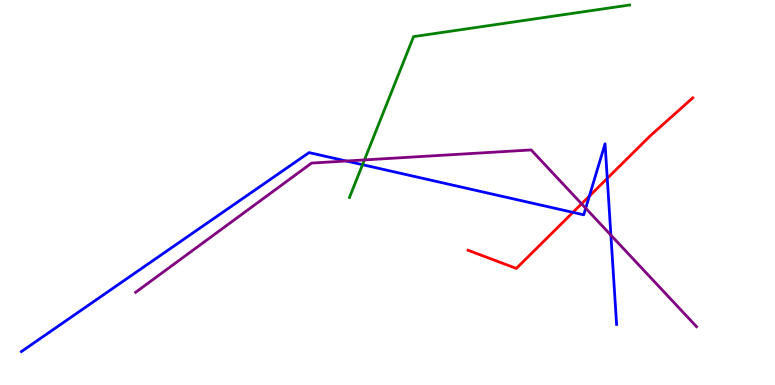[{'lines': ['blue', 'red'], 'intersections': [{'x': 7.39, 'y': 4.48}, {'x': 7.6, 'y': 4.91}, {'x': 7.84, 'y': 5.37}]}, {'lines': ['green', 'red'], 'intersections': []}, {'lines': ['purple', 'red'], 'intersections': [{'x': 7.5, 'y': 4.71}]}, {'lines': ['blue', 'green'], 'intersections': [{'x': 4.68, 'y': 5.72}]}, {'lines': ['blue', 'purple'], 'intersections': [{'x': 4.47, 'y': 5.82}, {'x': 7.56, 'y': 4.59}, {'x': 7.88, 'y': 3.89}]}, {'lines': ['green', 'purple'], 'intersections': [{'x': 4.7, 'y': 5.85}]}]